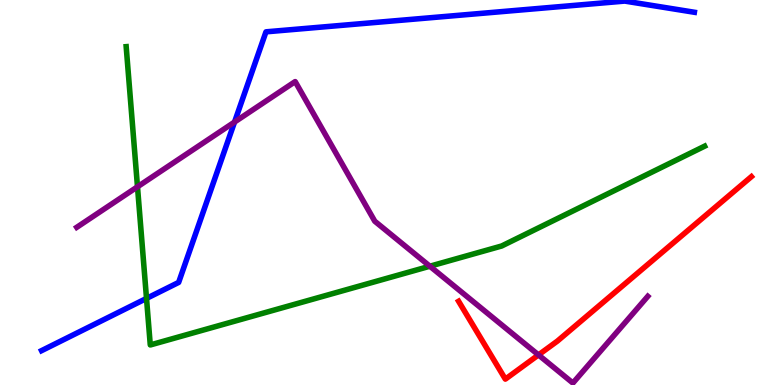[{'lines': ['blue', 'red'], 'intersections': []}, {'lines': ['green', 'red'], 'intersections': []}, {'lines': ['purple', 'red'], 'intersections': [{'x': 6.95, 'y': 0.782}]}, {'lines': ['blue', 'green'], 'intersections': [{'x': 1.89, 'y': 2.25}]}, {'lines': ['blue', 'purple'], 'intersections': [{'x': 3.03, 'y': 6.83}]}, {'lines': ['green', 'purple'], 'intersections': [{'x': 1.77, 'y': 5.15}, {'x': 5.55, 'y': 3.09}]}]